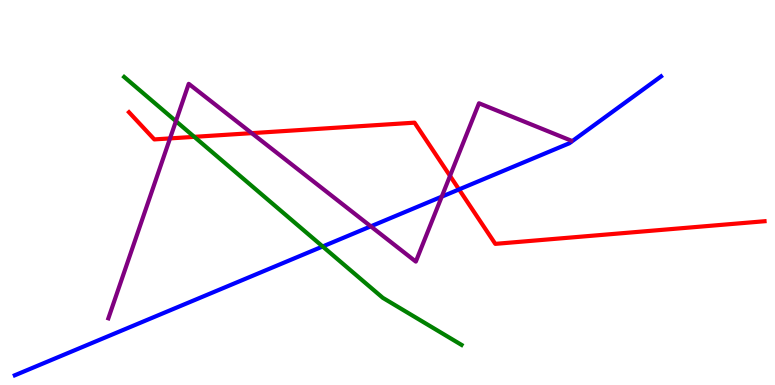[{'lines': ['blue', 'red'], 'intersections': [{'x': 5.92, 'y': 5.08}]}, {'lines': ['green', 'red'], 'intersections': [{'x': 2.51, 'y': 6.45}]}, {'lines': ['purple', 'red'], 'intersections': [{'x': 2.19, 'y': 6.41}, {'x': 3.25, 'y': 6.54}, {'x': 5.81, 'y': 5.43}]}, {'lines': ['blue', 'green'], 'intersections': [{'x': 4.16, 'y': 3.6}]}, {'lines': ['blue', 'purple'], 'intersections': [{'x': 4.78, 'y': 4.12}, {'x': 5.7, 'y': 4.89}]}, {'lines': ['green', 'purple'], 'intersections': [{'x': 2.27, 'y': 6.85}]}]